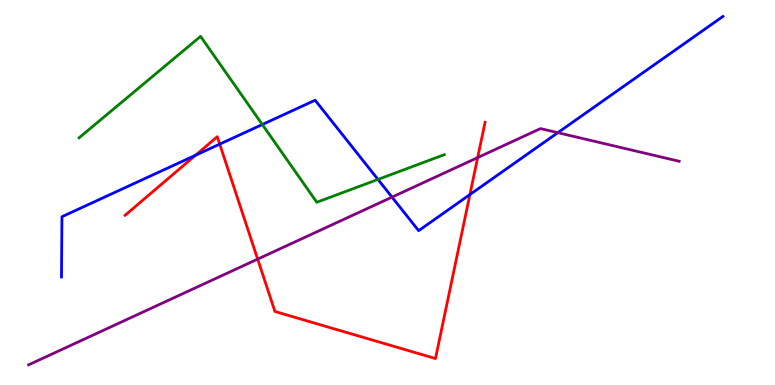[{'lines': ['blue', 'red'], 'intersections': [{'x': 2.52, 'y': 5.97}, {'x': 2.83, 'y': 6.26}, {'x': 6.06, 'y': 4.95}]}, {'lines': ['green', 'red'], 'intersections': []}, {'lines': ['purple', 'red'], 'intersections': [{'x': 3.32, 'y': 3.27}, {'x': 6.16, 'y': 5.91}]}, {'lines': ['blue', 'green'], 'intersections': [{'x': 3.38, 'y': 6.77}, {'x': 4.88, 'y': 5.34}]}, {'lines': ['blue', 'purple'], 'intersections': [{'x': 5.06, 'y': 4.88}, {'x': 7.2, 'y': 6.55}]}, {'lines': ['green', 'purple'], 'intersections': []}]